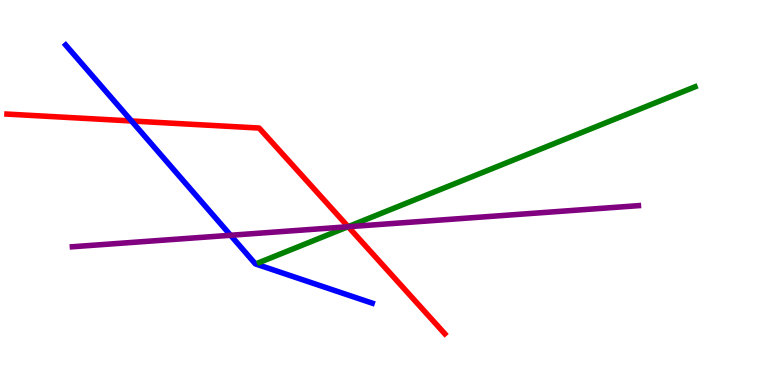[{'lines': ['blue', 'red'], 'intersections': [{'x': 1.7, 'y': 6.86}]}, {'lines': ['green', 'red'], 'intersections': [{'x': 4.49, 'y': 4.11}]}, {'lines': ['purple', 'red'], 'intersections': [{'x': 4.49, 'y': 4.11}]}, {'lines': ['blue', 'green'], 'intersections': []}, {'lines': ['blue', 'purple'], 'intersections': [{'x': 2.98, 'y': 3.89}]}, {'lines': ['green', 'purple'], 'intersections': [{'x': 4.49, 'y': 4.11}]}]